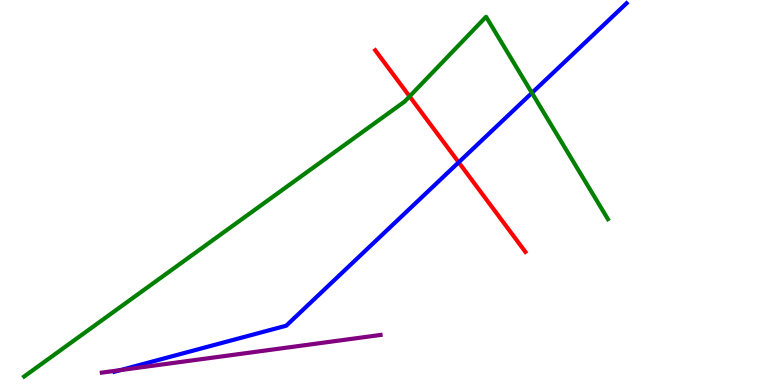[{'lines': ['blue', 'red'], 'intersections': [{'x': 5.92, 'y': 5.78}]}, {'lines': ['green', 'red'], 'intersections': [{'x': 5.29, 'y': 7.5}]}, {'lines': ['purple', 'red'], 'intersections': []}, {'lines': ['blue', 'green'], 'intersections': [{'x': 6.86, 'y': 7.59}]}, {'lines': ['blue', 'purple'], 'intersections': [{'x': 1.55, 'y': 0.387}]}, {'lines': ['green', 'purple'], 'intersections': []}]